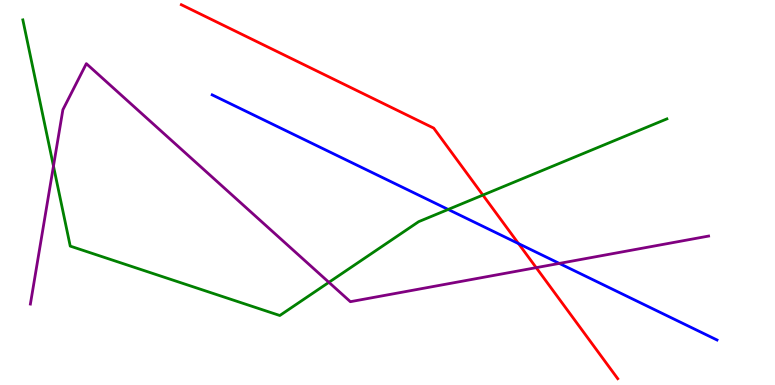[{'lines': ['blue', 'red'], 'intersections': [{'x': 6.69, 'y': 3.67}]}, {'lines': ['green', 'red'], 'intersections': [{'x': 6.23, 'y': 4.93}]}, {'lines': ['purple', 'red'], 'intersections': [{'x': 6.92, 'y': 3.05}]}, {'lines': ['blue', 'green'], 'intersections': [{'x': 5.78, 'y': 4.56}]}, {'lines': ['blue', 'purple'], 'intersections': [{'x': 7.22, 'y': 3.16}]}, {'lines': ['green', 'purple'], 'intersections': [{'x': 0.69, 'y': 5.69}, {'x': 4.24, 'y': 2.67}]}]